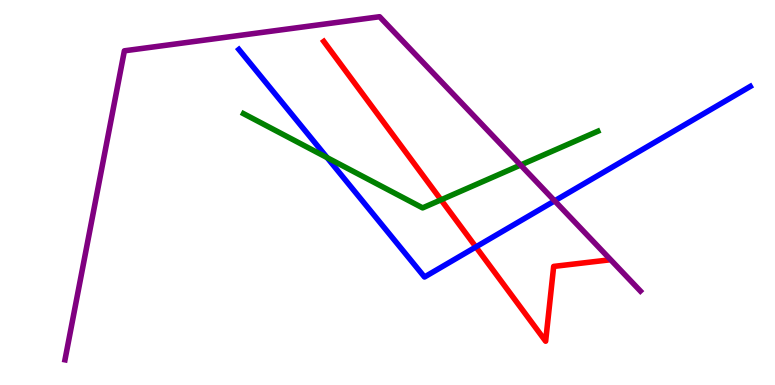[{'lines': ['blue', 'red'], 'intersections': [{'x': 6.14, 'y': 3.59}]}, {'lines': ['green', 'red'], 'intersections': [{'x': 5.69, 'y': 4.81}]}, {'lines': ['purple', 'red'], 'intersections': []}, {'lines': ['blue', 'green'], 'intersections': [{'x': 4.22, 'y': 5.91}]}, {'lines': ['blue', 'purple'], 'intersections': [{'x': 7.16, 'y': 4.78}]}, {'lines': ['green', 'purple'], 'intersections': [{'x': 6.72, 'y': 5.71}]}]